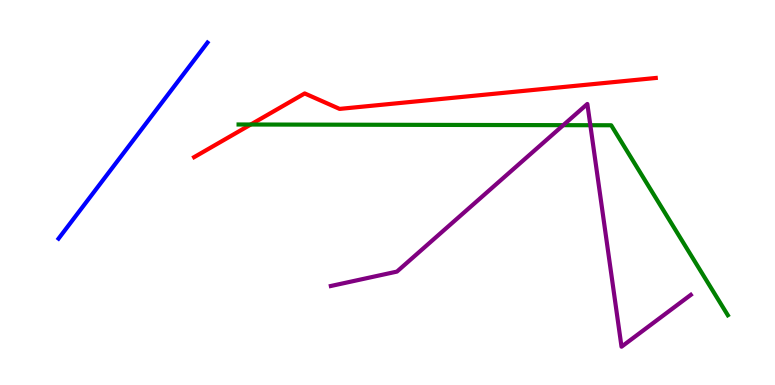[{'lines': ['blue', 'red'], 'intersections': []}, {'lines': ['green', 'red'], 'intersections': [{'x': 3.24, 'y': 6.77}]}, {'lines': ['purple', 'red'], 'intersections': []}, {'lines': ['blue', 'green'], 'intersections': []}, {'lines': ['blue', 'purple'], 'intersections': []}, {'lines': ['green', 'purple'], 'intersections': [{'x': 7.27, 'y': 6.75}, {'x': 7.62, 'y': 6.75}]}]